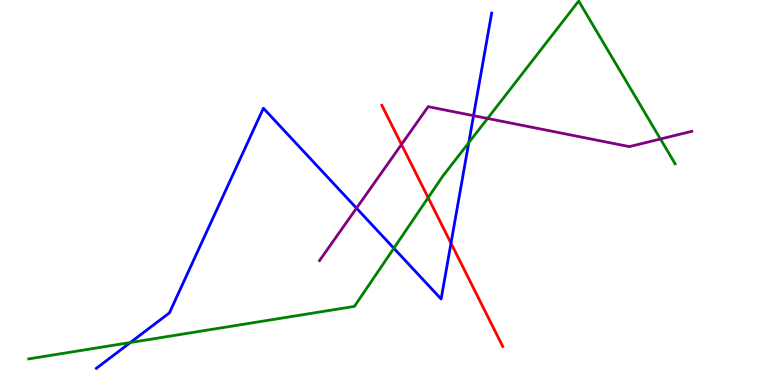[{'lines': ['blue', 'red'], 'intersections': [{'x': 5.82, 'y': 3.68}]}, {'lines': ['green', 'red'], 'intersections': [{'x': 5.52, 'y': 4.87}]}, {'lines': ['purple', 'red'], 'intersections': [{'x': 5.18, 'y': 6.25}]}, {'lines': ['blue', 'green'], 'intersections': [{'x': 1.68, 'y': 1.1}, {'x': 5.08, 'y': 3.55}, {'x': 6.05, 'y': 6.29}]}, {'lines': ['blue', 'purple'], 'intersections': [{'x': 4.6, 'y': 4.59}, {'x': 6.11, 'y': 7.0}]}, {'lines': ['green', 'purple'], 'intersections': [{'x': 6.29, 'y': 6.92}, {'x': 8.52, 'y': 6.39}]}]